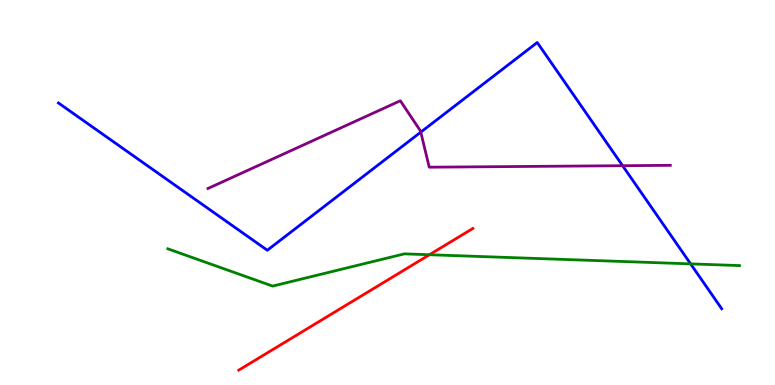[{'lines': ['blue', 'red'], 'intersections': []}, {'lines': ['green', 'red'], 'intersections': [{'x': 5.54, 'y': 3.38}]}, {'lines': ['purple', 'red'], 'intersections': []}, {'lines': ['blue', 'green'], 'intersections': [{'x': 8.91, 'y': 3.15}]}, {'lines': ['blue', 'purple'], 'intersections': [{'x': 5.43, 'y': 6.57}, {'x': 8.03, 'y': 5.7}]}, {'lines': ['green', 'purple'], 'intersections': []}]